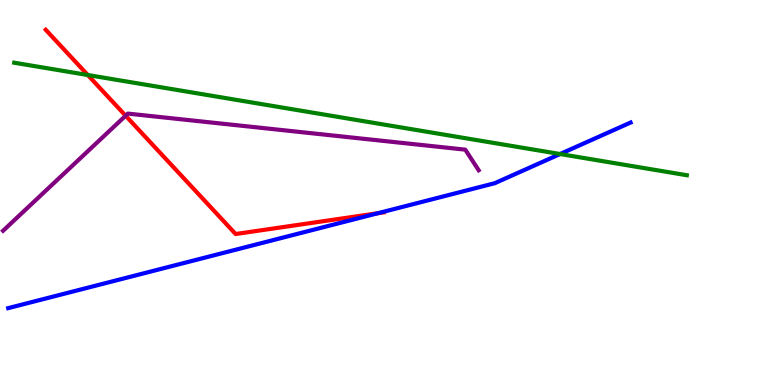[{'lines': ['blue', 'red'], 'intersections': [{'x': 4.87, 'y': 4.46}]}, {'lines': ['green', 'red'], 'intersections': [{'x': 1.13, 'y': 8.05}]}, {'lines': ['purple', 'red'], 'intersections': [{'x': 1.62, 'y': 6.99}]}, {'lines': ['blue', 'green'], 'intersections': [{'x': 7.23, 'y': 6.0}]}, {'lines': ['blue', 'purple'], 'intersections': []}, {'lines': ['green', 'purple'], 'intersections': []}]